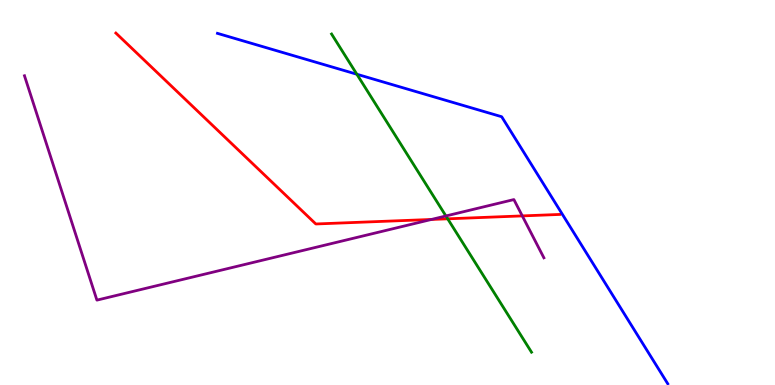[{'lines': ['blue', 'red'], 'intersections': []}, {'lines': ['green', 'red'], 'intersections': [{'x': 5.78, 'y': 4.32}]}, {'lines': ['purple', 'red'], 'intersections': [{'x': 5.57, 'y': 4.3}, {'x': 6.74, 'y': 4.39}]}, {'lines': ['blue', 'green'], 'intersections': [{'x': 4.6, 'y': 8.07}]}, {'lines': ['blue', 'purple'], 'intersections': []}, {'lines': ['green', 'purple'], 'intersections': [{'x': 5.75, 'y': 4.39}]}]